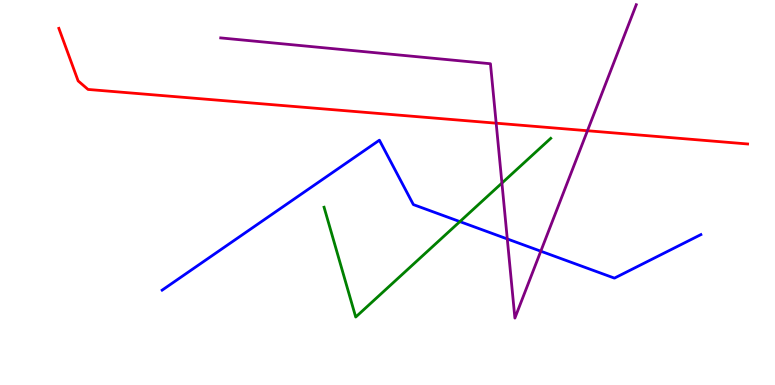[{'lines': ['blue', 'red'], 'intersections': []}, {'lines': ['green', 'red'], 'intersections': []}, {'lines': ['purple', 'red'], 'intersections': [{'x': 6.4, 'y': 6.8}, {'x': 7.58, 'y': 6.6}]}, {'lines': ['blue', 'green'], 'intersections': [{'x': 5.93, 'y': 4.24}]}, {'lines': ['blue', 'purple'], 'intersections': [{'x': 6.55, 'y': 3.79}, {'x': 6.98, 'y': 3.48}]}, {'lines': ['green', 'purple'], 'intersections': [{'x': 6.48, 'y': 5.24}]}]